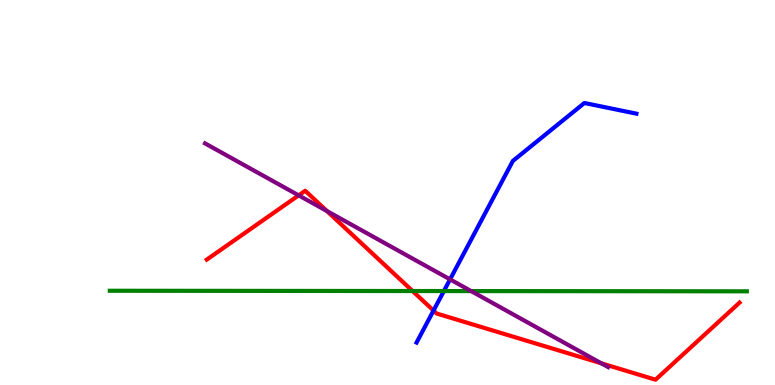[{'lines': ['blue', 'red'], 'intersections': [{'x': 5.59, 'y': 1.93}]}, {'lines': ['green', 'red'], 'intersections': [{'x': 5.32, 'y': 2.44}]}, {'lines': ['purple', 'red'], 'intersections': [{'x': 3.85, 'y': 4.93}, {'x': 4.22, 'y': 4.52}, {'x': 7.76, 'y': 0.564}]}, {'lines': ['blue', 'green'], 'intersections': [{'x': 5.73, 'y': 2.44}]}, {'lines': ['blue', 'purple'], 'intersections': [{'x': 5.81, 'y': 2.74}]}, {'lines': ['green', 'purple'], 'intersections': [{'x': 6.08, 'y': 2.44}]}]